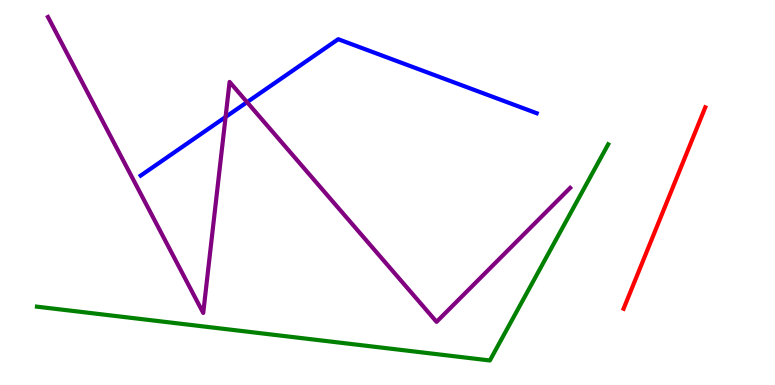[{'lines': ['blue', 'red'], 'intersections': []}, {'lines': ['green', 'red'], 'intersections': []}, {'lines': ['purple', 'red'], 'intersections': []}, {'lines': ['blue', 'green'], 'intersections': []}, {'lines': ['blue', 'purple'], 'intersections': [{'x': 2.91, 'y': 6.96}, {'x': 3.19, 'y': 7.35}]}, {'lines': ['green', 'purple'], 'intersections': []}]